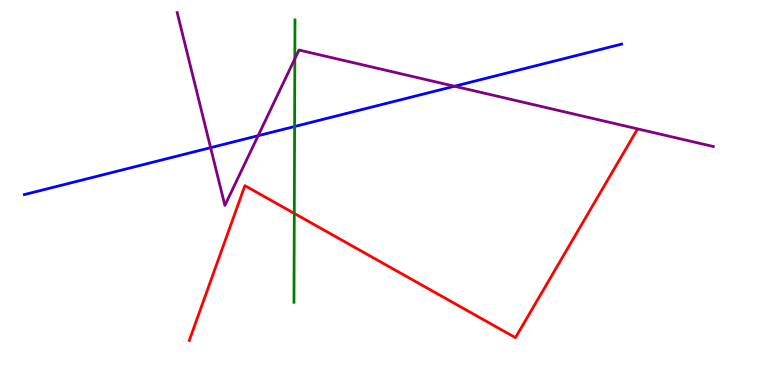[{'lines': ['blue', 'red'], 'intersections': []}, {'lines': ['green', 'red'], 'intersections': [{'x': 3.8, 'y': 4.46}]}, {'lines': ['purple', 'red'], 'intersections': []}, {'lines': ['blue', 'green'], 'intersections': [{'x': 3.8, 'y': 6.71}]}, {'lines': ['blue', 'purple'], 'intersections': [{'x': 2.72, 'y': 6.16}, {'x': 3.33, 'y': 6.48}, {'x': 5.86, 'y': 7.76}]}, {'lines': ['green', 'purple'], 'intersections': [{'x': 3.8, 'y': 8.47}]}]